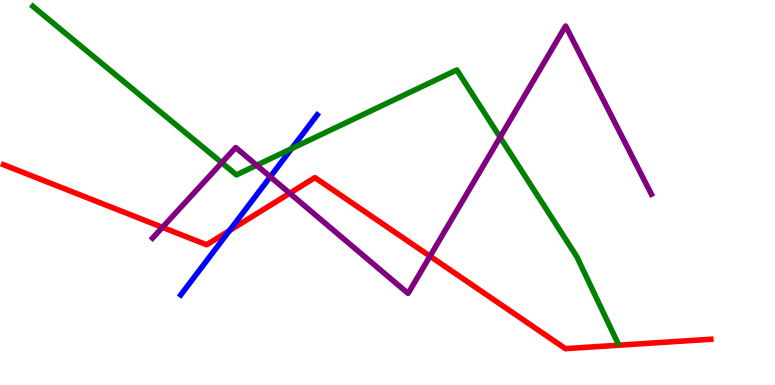[{'lines': ['blue', 'red'], 'intersections': [{'x': 2.96, 'y': 4.01}]}, {'lines': ['green', 'red'], 'intersections': []}, {'lines': ['purple', 'red'], 'intersections': [{'x': 2.1, 'y': 4.09}, {'x': 3.74, 'y': 4.98}, {'x': 5.55, 'y': 3.35}]}, {'lines': ['blue', 'green'], 'intersections': [{'x': 3.76, 'y': 6.14}]}, {'lines': ['blue', 'purple'], 'intersections': [{'x': 3.49, 'y': 5.41}]}, {'lines': ['green', 'purple'], 'intersections': [{'x': 2.86, 'y': 5.77}, {'x': 3.31, 'y': 5.71}, {'x': 6.45, 'y': 6.43}]}]